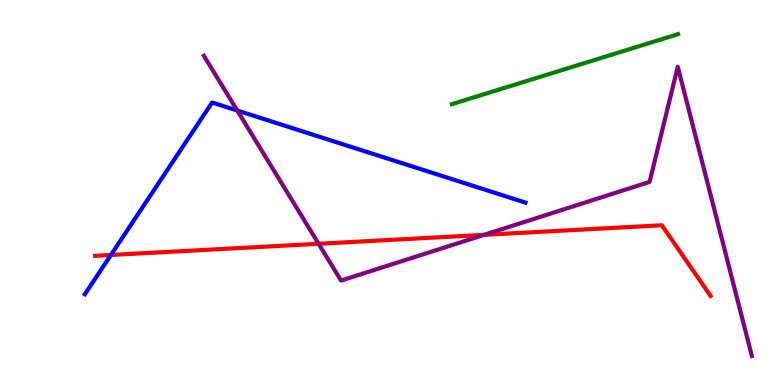[{'lines': ['blue', 'red'], 'intersections': [{'x': 1.43, 'y': 3.38}]}, {'lines': ['green', 'red'], 'intersections': []}, {'lines': ['purple', 'red'], 'intersections': [{'x': 4.11, 'y': 3.67}, {'x': 6.25, 'y': 3.9}]}, {'lines': ['blue', 'green'], 'intersections': []}, {'lines': ['blue', 'purple'], 'intersections': [{'x': 3.06, 'y': 7.13}]}, {'lines': ['green', 'purple'], 'intersections': []}]